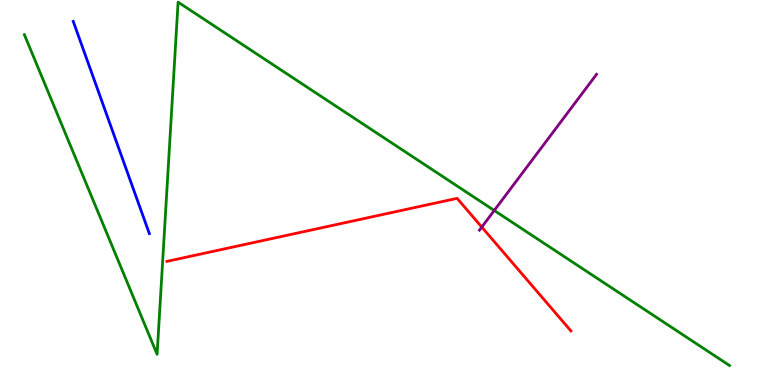[{'lines': ['blue', 'red'], 'intersections': []}, {'lines': ['green', 'red'], 'intersections': []}, {'lines': ['purple', 'red'], 'intersections': [{'x': 6.22, 'y': 4.1}]}, {'lines': ['blue', 'green'], 'intersections': []}, {'lines': ['blue', 'purple'], 'intersections': []}, {'lines': ['green', 'purple'], 'intersections': [{'x': 6.38, 'y': 4.53}]}]